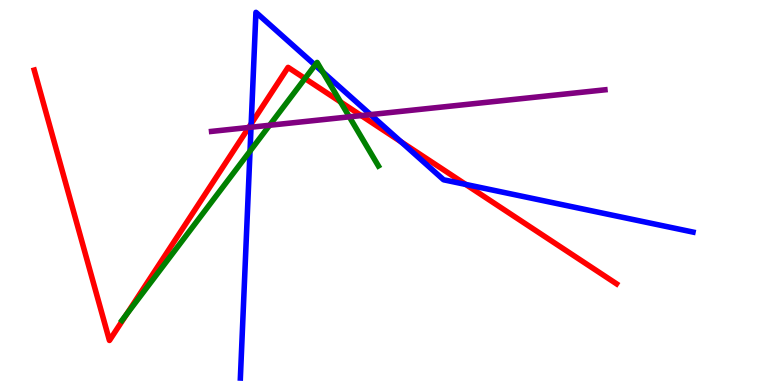[{'lines': ['blue', 'red'], 'intersections': [{'x': 3.24, 'y': 6.78}, {'x': 5.17, 'y': 6.32}, {'x': 6.01, 'y': 5.21}]}, {'lines': ['green', 'red'], 'intersections': [{'x': 1.63, 'y': 1.83}, {'x': 3.94, 'y': 7.96}, {'x': 4.39, 'y': 7.35}]}, {'lines': ['purple', 'red'], 'intersections': [{'x': 3.21, 'y': 6.69}, {'x': 4.66, 'y': 7.0}]}, {'lines': ['blue', 'green'], 'intersections': [{'x': 3.23, 'y': 6.07}, {'x': 4.07, 'y': 8.31}, {'x': 4.16, 'y': 8.13}]}, {'lines': ['blue', 'purple'], 'intersections': [{'x': 3.24, 'y': 6.7}, {'x': 4.78, 'y': 7.02}]}, {'lines': ['green', 'purple'], 'intersections': [{'x': 3.48, 'y': 6.75}, {'x': 4.51, 'y': 6.97}]}]